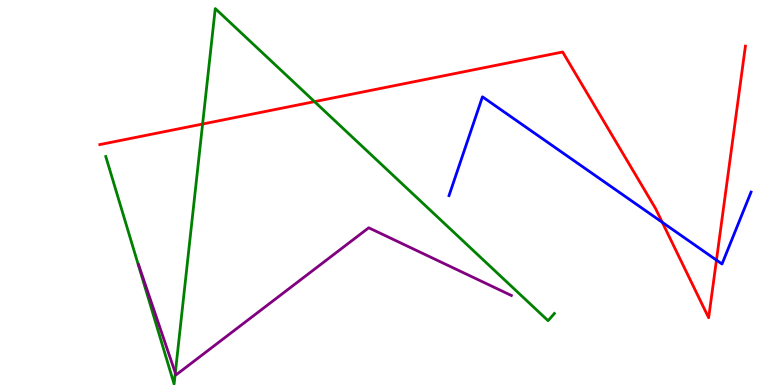[{'lines': ['blue', 'red'], 'intersections': [{'x': 8.55, 'y': 4.23}, {'x': 9.24, 'y': 3.24}]}, {'lines': ['green', 'red'], 'intersections': [{'x': 2.61, 'y': 6.78}, {'x': 4.06, 'y': 7.36}]}, {'lines': ['purple', 'red'], 'intersections': []}, {'lines': ['blue', 'green'], 'intersections': []}, {'lines': ['blue', 'purple'], 'intersections': []}, {'lines': ['green', 'purple'], 'intersections': [{'x': 2.26, 'y': 0.315}]}]